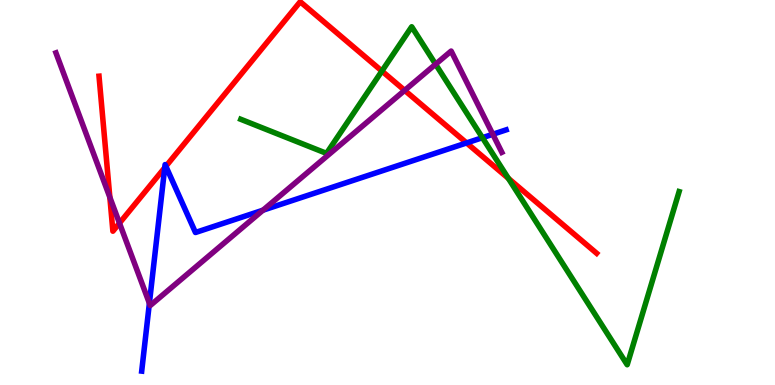[{'lines': ['blue', 'red'], 'intersections': [{'x': 2.13, 'y': 5.64}, {'x': 2.14, 'y': 5.68}, {'x': 6.02, 'y': 6.29}]}, {'lines': ['green', 'red'], 'intersections': [{'x': 4.93, 'y': 8.15}, {'x': 6.56, 'y': 5.37}]}, {'lines': ['purple', 'red'], 'intersections': [{'x': 1.42, 'y': 4.87}, {'x': 1.54, 'y': 4.2}, {'x': 5.22, 'y': 7.65}]}, {'lines': ['blue', 'green'], 'intersections': [{'x': 6.22, 'y': 6.42}]}, {'lines': ['blue', 'purple'], 'intersections': [{'x': 1.93, 'y': 2.12}, {'x': 3.39, 'y': 4.54}, {'x': 6.36, 'y': 6.51}]}, {'lines': ['green', 'purple'], 'intersections': [{'x': 5.62, 'y': 8.33}]}]